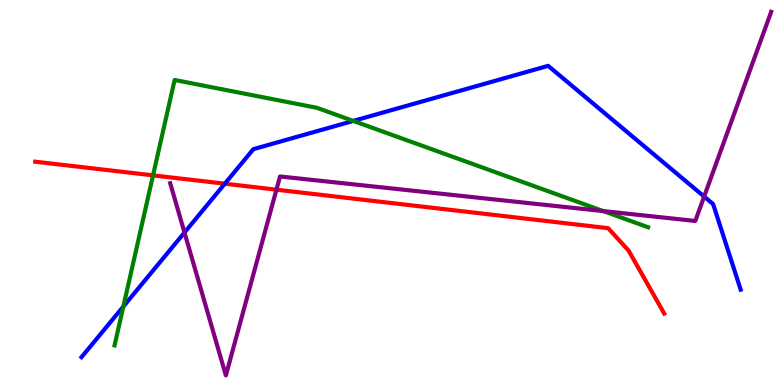[{'lines': ['blue', 'red'], 'intersections': [{'x': 2.9, 'y': 5.23}]}, {'lines': ['green', 'red'], 'intersections': [{'x': 1.97, 'y': 5.44}]}, {'lines': ['purple', 'red'], 'intersections': [{'x': 3.57, 'y': 5.07}]}, {'lines': ['blue', 'green'], 'intersections': [{'x': 1.59, 'y': 2.04}, {'x': 4.56, 'y': 6.86}]}, {'lines': ['blue', 'purple'], 'intersections': [{'x': 2.38, 'y': 3.96}, {'x': 9.09, 'y': 4.9}]}, {'lines': ['green', 'purple'], 'intersections': [{'x': 7.79, 'y': 4.52}]}]